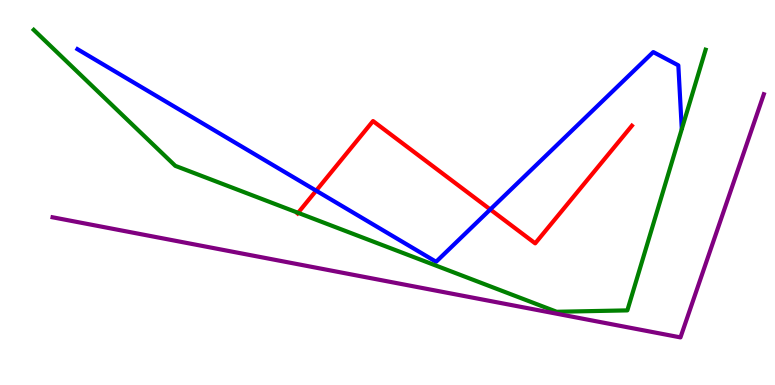[{'lines': ['blue', 'red'], 'intersections': [{'x': 4.08, 'y': 5.05}, {'x': 6.33, 'y': 4.56}]}, {'lines': ['green', 'red'], 'intersections': [{'x': 3.85, 'y': 4.47}]}, {'lines': ['purple', 'red'], 'intersections': []}, {'lines': ['blue', 'green'], 'intersections': []}, {'lines': ['blue', 'purple'], 'intersections': []}, {'lines': ['green', 'purple'], 'intersections': []}]